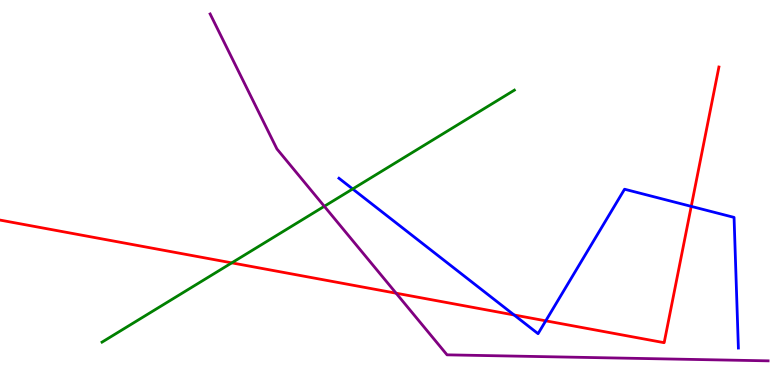[{'lines': ['blue', 'red'], 'intersections': [{'x': 6.63, 'y': 1.82}, {'x': 7.04, 'y': 1.67}, {'x': 8.92, 'y': 4.64}]}, {'lines': ['green', 'red'], 'intersections': [{'x': 2.99, 'y': 3.17}]}, {'lines': ['purple', 'red'], 'intersections': [{'x': 5.11, 'y': 2.38}]}, {'lines': ['blue', 'green'], 'intersections': [{'x': 4.55, 'y': 5.09}]}, {'lines': ['blue', 'purple'], 'intersections': []}, {'lines': ['green', 'purple'], 'intersections': [{'x': 4.18, 'y': 4.64}]}]